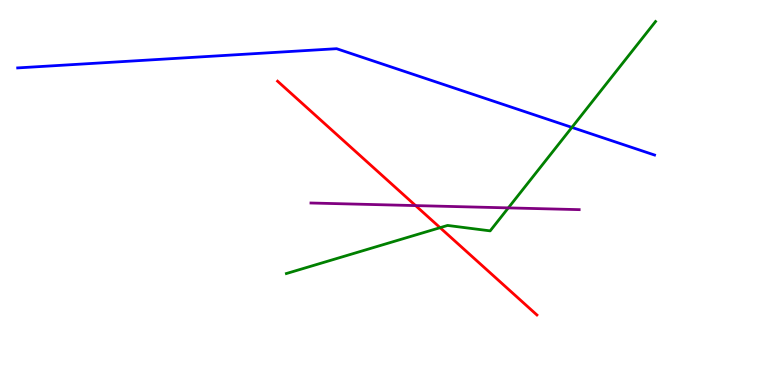[{'lines': ['blue', 'red'], 'intersections': []}, {'lines': ['green', 'red'], 'intersections': [{'x': 5.68, 'y': 4.09}]}, {'lines': ['purple', 'red'], 'intersections': [{'x': 5.36, 'y': 4.66}]}, {'lines': ['blue', 'green'], 'intersections': [{'x': 7.38, 'y': 6.69}]}, {'lines': ['blue', 'purple'], 'intersections': []}, {'lines': ['green', 'purple'], 'intersections': [{'x': 6.56, 'y': 4.6}]}]